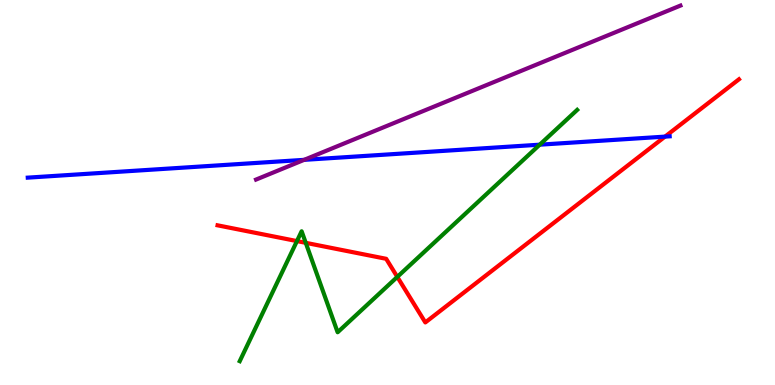[{'lines': ['blue', 'red'], 'intersections': [{'x': 8.58, 'y': 6.45}]}, {'lines': ['green', 'red'], 'intersections': [{'x': 3.83, 'y': 3.74}, {'x': 3.95, 'y': 3.69}, {'x': 5.13, 'y': 2.81}]}, {'lines': ['purple', 'red'], 'intersections': []}, {'lines': ['blue', 'green'], 'intersections': [{'x': 6.96, 'y': 6.24}]}, {'lines': ['blue', 'purple'], 'intersections': [{'x': 3.92, 'y': 5.85}]}, {'lines': ['green', 'purple'], 'intersections': []}]